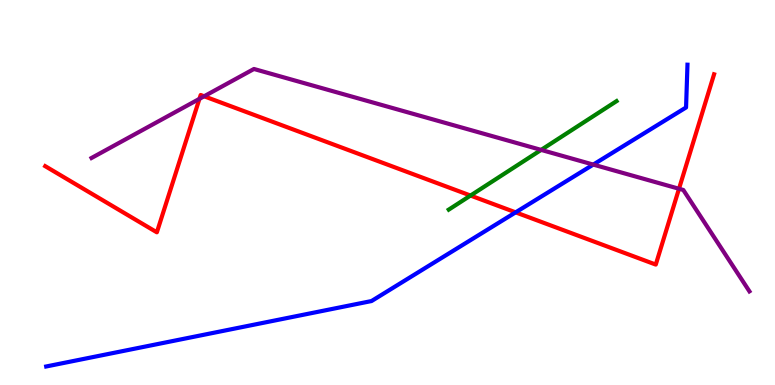[{'lines': ['blue', 'red'], 'intersections': [{'x': 6.65, 'y': 4.48}]}, {'lines': ['green', 'red'], 'intersections': [{'x': 6.07, 'y': 4.92}]}, {'lines': ['purple', 'red'], 'intersections': [{'x': 2.57, 'y': 7.43}, {'x': 2.63, 'y': 7.5}, {'x': 8.76, 'y': 5.1}]}, {'lines': ['blue', 'green'], 'intersections': []}, {'lines': ['blue', 'purple'], 'intersections': [{'x': 7.65, 'y': 5.72}]}, {'lines': ['green', 'purple'], 'intersections': [{'x': 6.98, 'y': 6.11}]}]